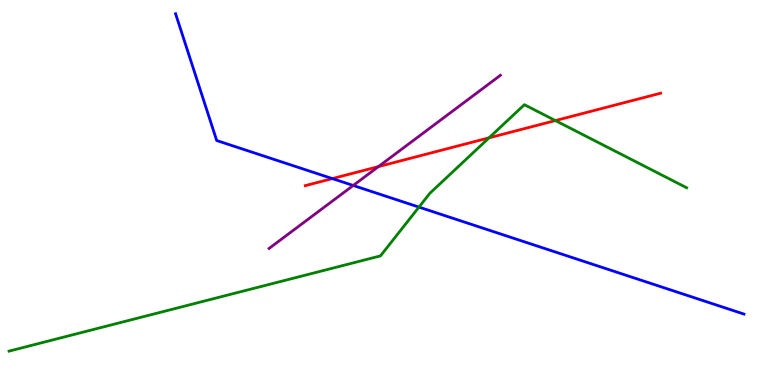[{'lines': ['blue', 'red'], 'intersections': [{'x': 4.29, 'y': 5.36}]}, {'lines': ['green', 'red'], 'intersections': [{'x': 6.31, 'y': 6.42}, {'x': 7.17, 'y': 6.87}]}, {'lines': ['purple', 'red'], 'intersections': [{'x': 4.88, 'y': 5.67}]}, {'lines': ['blue', 'green'], 'intersections': [{'x': 5.41, 'y': 4.62}]}, {'lines': ['blue', 'purple'], 'intersections': [{'x': 4.56, 'y': 5.18}]}, {'lines': ['green', 'purple'], 'intersections': []}]